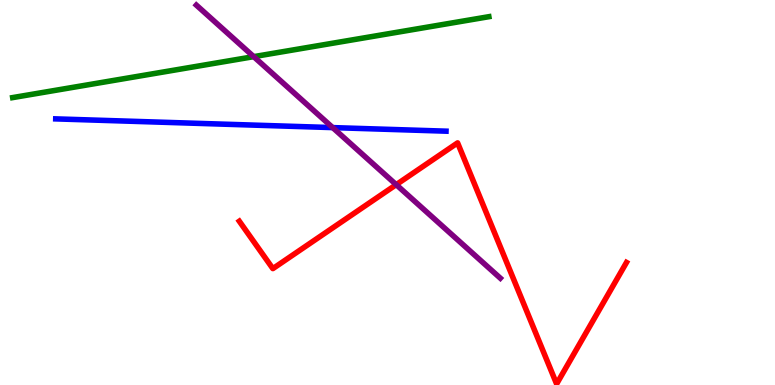[{'lines': ['blue', 'red'], 'intersections': []}, {'lines': ['green', 'red'], 'intersections': []}, {'lines': ['purple', 'red'], 'intersections': [{'x': 5.11, 'y': 5.2}]}, {'lines': ['blue', 'green'], 'intersections': []}, {'lines': ['blue', 'purple'], 'intersections': [{'x': 4.29, 'y': 6.69}]}, {'lines': ['green', 'purple'], 'intersections': [{'x': 3.27, 'y': 8.53}]}]